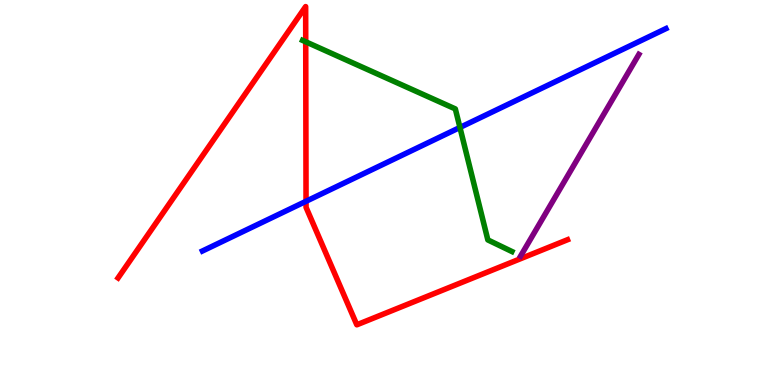[{'lines': ['blue', 'red'], 'intersections': [{'x': 3.95, 'y': 4.77}]}, {'lines': ['green', 'red'], 'intersections': [{'x': 3.94, 'y': 8.91}]}, {'lines': ['purple', 'red'], 'intersections': []}, {'lines': ['blue', 'green'], 'intersections': [{'x': 5.93, 'y': 6.69}]}, {'lines': ['blue', 'purple'], 'intersections': []}, {'lines': ['green', 'purple'], 'intersections': []}]